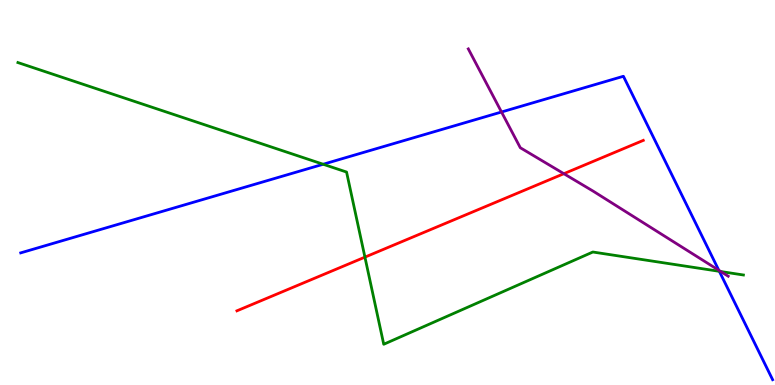[{'lines': ['blue', 'red'], 'intersections': []}, {'lines': ['green', 'red'], 'intersections': [{'x': 4.71, 'y': 3.32}]}, {'lines': ['purple', 'red'], 'intersections': [{'x': 7.28, 'y': 5.49}]}, {'lines': ['blue', 'green'], 'intersections': [{'x': 4.17, 'y': 5.73}, {'x': 9.28, 'y': 2.95}]}, {'lines': ['blue', 'purple'], 'intersections': [{'x': 6.47, 'y': 7.09}, {'x': 9.28, 'y': 2.98}]}, {'lines': ['green', 'purple'], 'intersections': [{'x': 9.3, 'y': 2.95}]}]